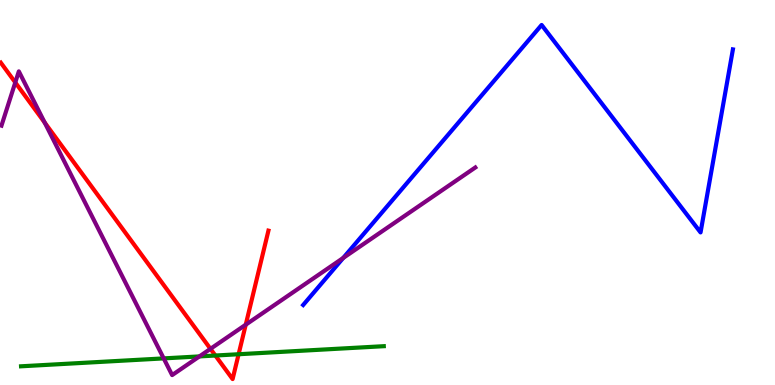[{'lines': ['blue', 'red'], 'intersections': []}, {'lines': ['green', 'red'], 'intersections': [{'x': 2.78, 'y': 0.766}, {'x': 3.08, 'y': 0.799}]}, {'lines': ['purple', 'red'], 'intersections': [{'x': 0.197, 'y': 7.86}, {'x': 0.576, 'y': 6.82}, {'x': 2.72, 'y': 0.939}, {'x': 3.17, 'y': 1.57}]}, {'lines': ['blue', 'green'], 'intersections': []}, {'lines': ['blue', 'purple'], 'intersections': [{'x': 4.43, 'y': 3.3}]}, {'lines': ['green', 'purple'], 'intersections': [{'x': 2.11, 'y': 0.691}, {'x': 2.57, 'y': 0.743}]}]